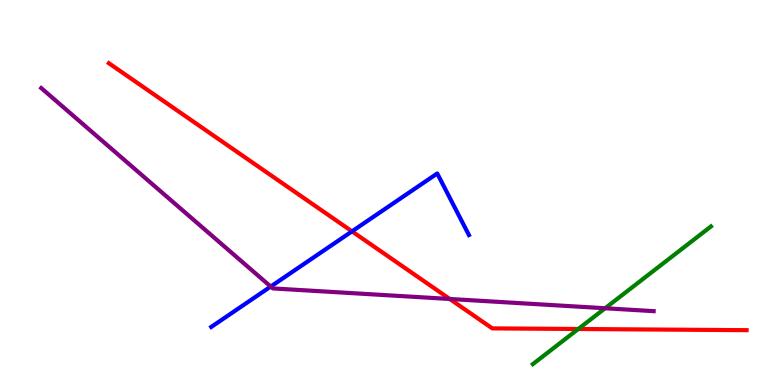[{'lines': ['blue', 'red'], 'intersections': [{'x': 4.54, 'y': 3.99}]}, {'lines': ['green', 'red'], 'intersections': [{'x': 7.46, 'y': 1.45}]}, {'lines': ['purple', 'red'], 'intersections': [{'x': 5.8, 'y': 2.23}]}, {'lines': ['blue', 'green'], 'intersections': []}, {'lines': ['blue', 'purple'], 'intersections': [{'x': 3.49, 'y': 2.56}]}, {'lines': ['green', 'purple'], 'intersections': [{'x': 7.81, 'y': 1.99}]}]